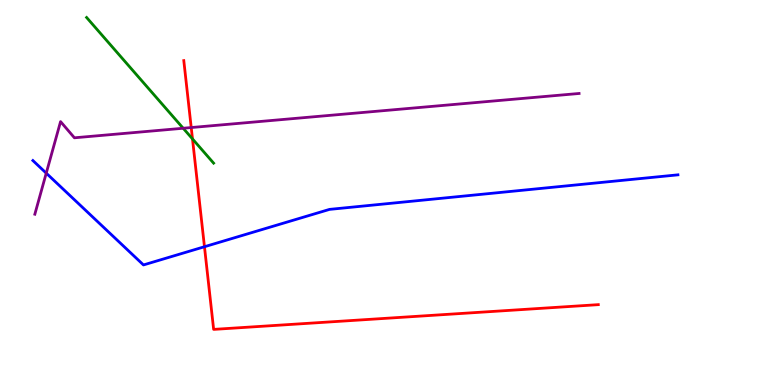[{'lines': ['blue', 'red'], 'intersections': [{'x': 2.64, 'y': 3.59}]}, {'lines': ['green', 'red'], 'intersections': [{'x': 2.48, 'y': 6.39}]}, {'lines': ['purple', 'red'], 'intersections': [{'x': 2.47, 'y': 6.69}]}, {'lines': ['blue', 'green'], 'intersections': []}, {'lines': ['blue', 'purple'], 'intersections': [{'x': 0.597, 'y': 5.5}]}, {'lines': ['green', 'purple'], 'intersections': [{'x': 2.36, 'y': 6.67}]}]